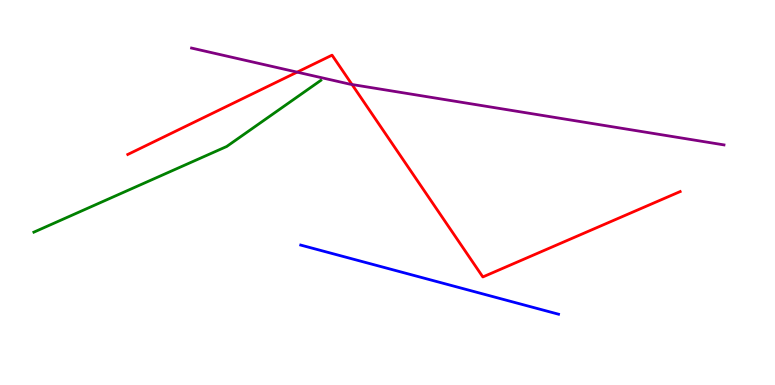[{'lines': ['blue', 'red'], 'intersections': []}, {'lines': ['green', 'red'], 'intersections': []}, {'lines': ['purple', 'red'], 'intersections': [{'x': 3.83, 'y': 8.13}, {'x': 4.54, 'y': 7.81}]}, {'lines': ['blue', 'green'], 'intersections': []}, {'lines': ['blue', 'purple'], 'intersections': []}, {'lines': ['green', 'purple'], 'intersections': []}]